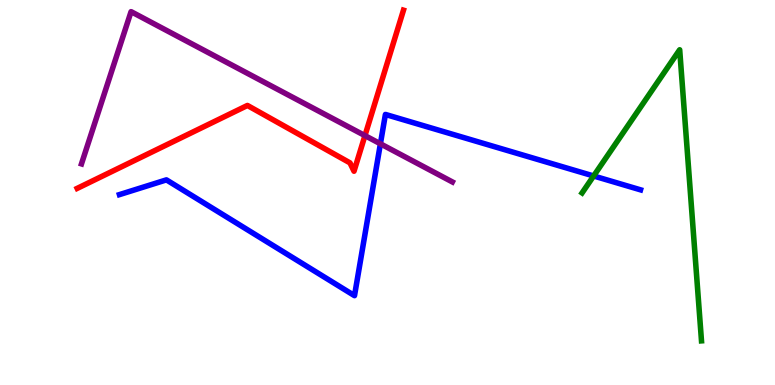[{'lines': ['blue', 'red'], 'intersections': []}, {'lines': ['green', 'red'], 'intersections': []}, {'lines': ['purple', 'red'], 'intersections': [{'x': 4.71, 'y': 6.48}]}, {'lines': ['blue', 'green'], 'intersections': [{'x': 7.66, 'y': 5.43}]}, {'lines': ['blue', 'purple'], 'intersections': [{'x': 4.91, 'y': 6.27}]}, {'lines': ['green', 'purple'], 'intersections': []}]